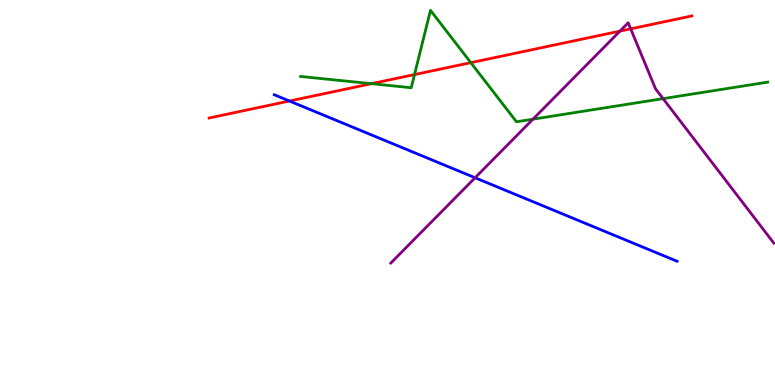[{'lines': ['blue', 'red'], 'intersections': [{'x': 3.73, 'y': 7.38}]}, {'lines': ['green', 'red'], 'intersections': [{'x': 4.79, 'y': 7.83}, {'x': 5.35, 'y': 8.06}, {'x': 6.08, 'y': 8.37}]}, {'lines': ['purple', 'red'], 'intersections': [{'x': 8.0, 'y': 9.19}, {'x': 8.14, 'y': 9.25}]}, {'lines': ['blue', 'green'], 'intersections': []}, {'lines': ['blue', 'purple'], 'intersections': [{'x': 6.13, 'y': 5.38}]}, {'lines': ['green', 'purple'], 'intersections': [{'x': 6.88, 'y': 6.9}, {'x': 8.56, 'y': 7.44}]}]